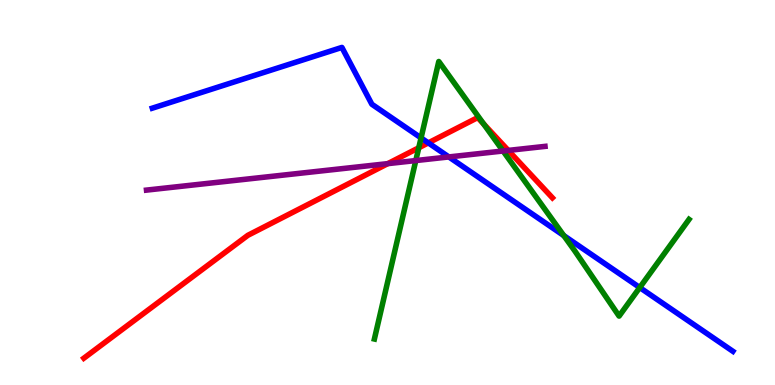[{'lines': ['blue', 'red'], 'intersections': [{'x': 5.53, 'y': 6.29}]}, {'lines': ['green', 'red'], 'intersections': [{'x': 5.4, 'y': 6.16}, {'x': 6.24, 'y': 6.78}]}, {'lines': ['purple', 'red'], 'intersections': [{'x': 5.0, 'y': 5.75}, {'x': 6.56, 'y': 6.09}]}, {'lines': ['blue', 'green'], 'intersections': [{'x': 5.43, 'y': 6.42}, {'x': 7.27, 'y': 3.88}, {'x': 8.25, 'y': 2.53}]}, {'lines': ['blue', 'purple'], 'intersections': [{'x': 5.79, 'y': 5.92}]}, {'lines': ['green', 'purple'], 'intersections': [{'x': 5.37, 'y': 5.83}, {'x': 6.49, 'y': 6.08}]}]